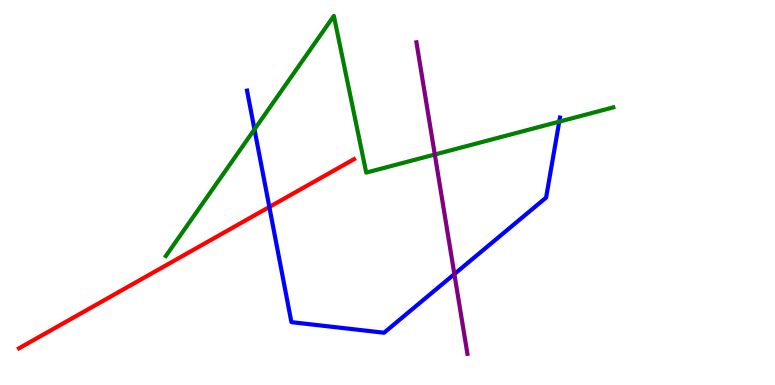[{'lines': ['blue', 'red'], 'intersections': [{'x': 3.48, 'y': 4.62}]}, {'lines': ['green', 'red'], 'intersections': []}, {'lines': ['purple', 'red'], 'intersections': []}, {'lines': ['blue', 'green'], 'intersections': [{'x': 3.28, 'y': 6.64}, {'x': 7.22, 'y': 6.84}]}, {'lines': ['blue', 'purple'], 'intersections': [{'x': 5.86, 'y': 2.88}]}, {'lines': ['green', 'purple'], 'intersections': [{'x': 5.61, 'y': 5.99}]}]